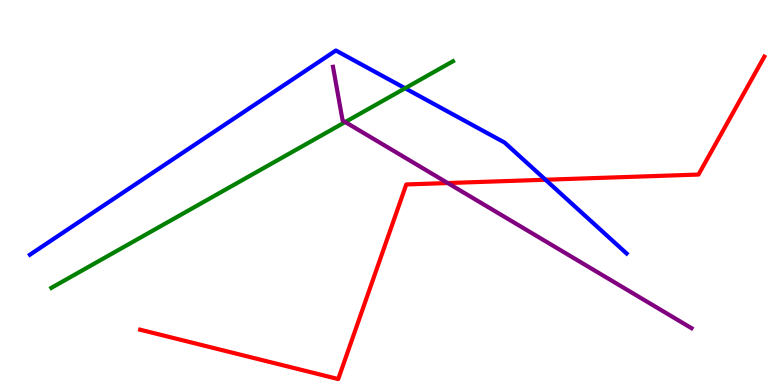[{'lines': ['blue', 'red'], 'intersections': [{'x': 7.04, 'y': 5.33}]}, {'lines': ['green', 'red'], 'intersections': []}, {'lines': ['purple', 'red'], 'intersections': [{'x': 5.78, 'y': 5.25}]}, {'lines': ['blue', 'green'], 'intersections': [{'x': 5.23, 'y': 7.71}]}, {'lines': ['blue', 'purple'], 'intersections': []}, {'lines': ['green', 'purple'], 'intersections': [{'x': 4.45, 'y': 6.83}]}]